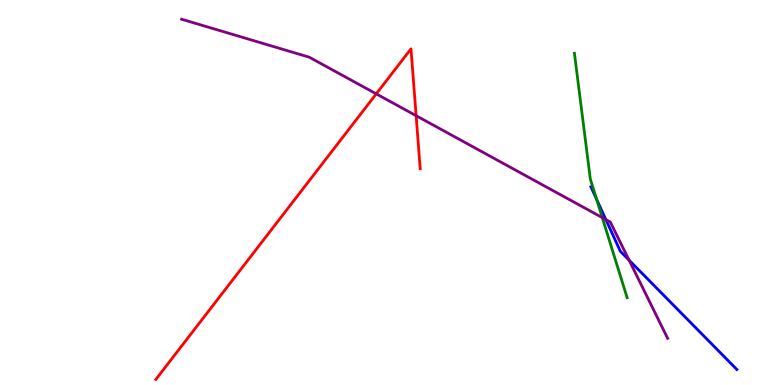[{'lines': ['blue', 'red'], 'intersections': []}, {'lines': ['green', 'red'], 'intersections': []}, {'lines': ['purple', 'red'], 'intersections': [{'x': 4.85, 'y': 7.56}, {'x': 5.37, 'y': 6.99}]}, {'lines': ['blue', 'green'], 'intersections': [{'x': 7.7, 'y': 4.82}]}, {'lines': ['blue', 'purple'], 'intersections': [{'x': 7.82, 'y': 4.3}, {'x': 8.12, 'y': 3.24}]}, {'lines': ['green', 'purple'], 'intersections': [{'x': 7.77, 'y': 4.35}]}]